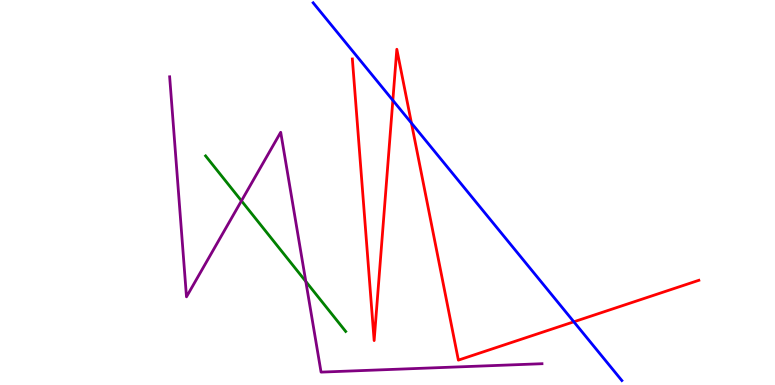[{'lines': ['blue', 'red'], 'intersections': [{'x': 5.07, 'y': 7.39}, {'x': 5.31, 'y': 6.8}, {'x': 7.4, 'y': 1.64}]}, {'lines': ['green', 'red'], 'intersections': []}, {'lines': ['purple', 'red'], 'intersections': []}, {'lines': ['blue', 'green'], 'intersections': []}, {'lines': ['blue', 'purple'], 'intersections': []}, {'lines': ['green', 'purple'], 'intersections': [{'x': 3.12, 'y': 4.78}, {'x': 3.95, 'y': 2.69}]}]